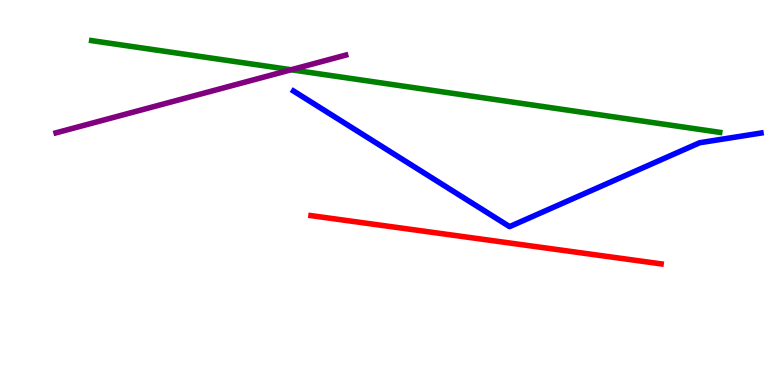[{'lines': ['blue', 'red'], 'intersections': []}, {'lines': ['green', 'red'], 'intersections': []}, {'lines': ['purple', 'red'], 'intersections': []}, {'lines': ['blue', 'green'], 'intersections': []}, {'lines': ['blue', 'purple'], 'intersections': []}, {'lines': ['green', 'purple'], 'intersections': [{'x': 3.76, 'y': 8.19}]}]